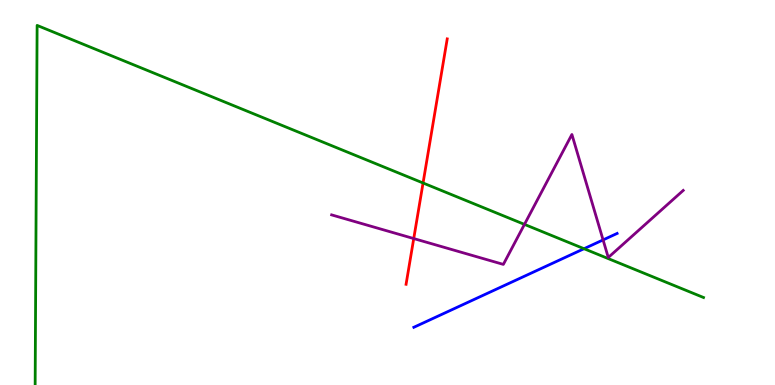[{'lines': ['blue', 'red'], 'intersections': []}, {'lines': ['green', 'red'], 'intersections': [{'x': 5.46, 'y': 5.25}]}, {'lines': ['purple', 'red'], 'intersections': [{'x': 5.34, 'y': 3.8}]}, {'lines': ['blue', 'green'], 'intersections': [{'x': 7.54, 'y': 3.54}]}, {'lines': ['blue', 'purple'], 'intersections': [{'x': 7.78, 'y': 3.77}]}, {'lines': ['green', 'purple'], 'intersections': [{'x': 6.77, 'y': 4.17}]}]